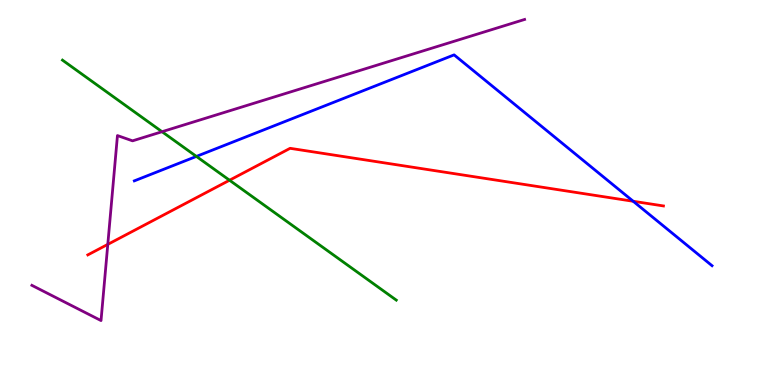[{'lines': ['blue', 'red'], 'intersections': [{'x': 8.17, 'y': 4.77}]}, {'lines': ['green', 'red'], 'intersections': [{'x': 2.96, 'y': 5.32}]}, {'lines': ['purple', 'red'], 'intersections': [{'x': 1.39, 'y': 3.65}]}, {'lines': ['blue', 'green'], 'intersections': [{'x': 2.53, 'y': 5.94}]}, {'lines': ['blue', 'purple'], 'intersections': []}, {'lines': ['green', 'purple'], 'intersections': [{'x': 2.09, 'y': 6.58}]}]